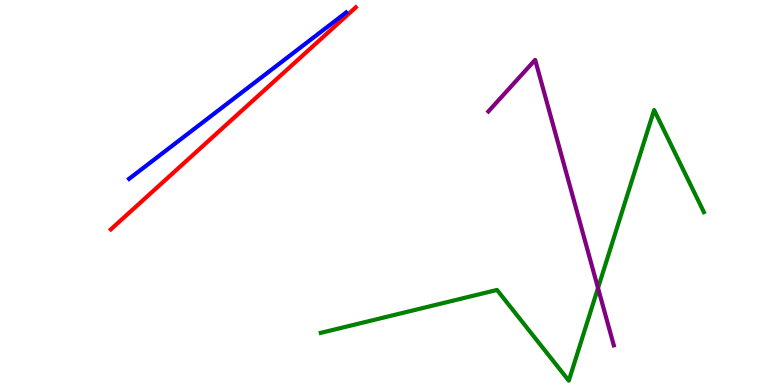[{'lines': ['blue', 'red'], 'intersections': []}, {'lines': ['green', 'red'], 'intersections': []}, {'lines': ['purple', 'red'], 'intersections': []}, {'lines': ['blue', 'green'], 'intersections': []}, {'lines': ['blue', 'purple'], 'intersections': []}, {'lines': ['green', 'purple'], 'intersections': [{'x': 7.72, 'y': 2.52}]}]